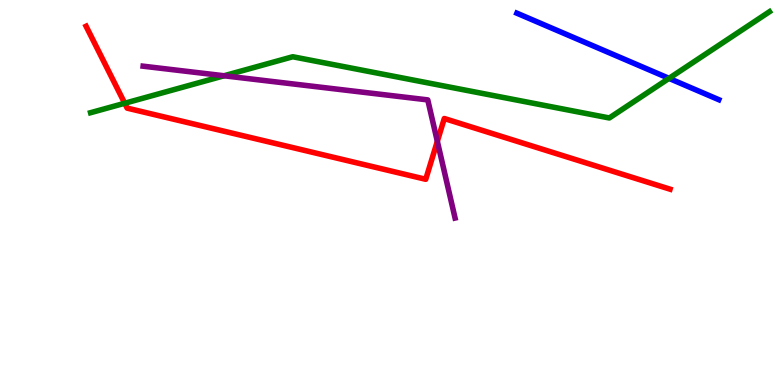[{'lines': ['blue', 'red'], 'intersections': []}, {'lines': ['green', 'red'], 'intersections': [{'x': 1.61, 'y': 7.32}]}, {'lines': ['purple', 'red'], 'intersections': [{'x': 5.64, 'y': 6.33}]}, {'lines': ['blue', 'green'], 'intersections': [{'x': 8.63, 'y': 7.96}]}, {'lines': ['blue', 'purple'], 'intersections': []}, {'lines': ['green', 'purple'], 'intersections': [{'x': 2.89, 'y': 8.03}]}]